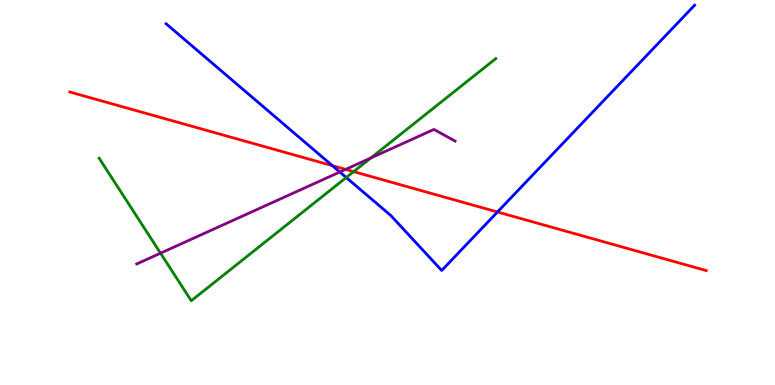[{'lines': ['blue', 'red'], 'intersections': [{'x': 4.29, 'y': 5.7}, {'x': 6.42, 'y': 4.49}]}, {'lines': ['green', 'red'], 'intersections': [{'x': 4.56, 'y': 5.54}]}, {'lines': ['purple', 'red'], 'intersections': [{'x': 4.46, 'y': 5.6}]}, {'lines': ['blue', 'green'], 'intersections': [{'x': 4.47, 'y': 5.39}]}, {'lines': ['blue', 'purple'], 'intersections': [{'x': 4.38, 'y': 5.53}]}, {'lines': ['green', 'purple'], 'intersections': [{'x': 2.07, 'y': 3.42}, {'x': 4.78, 'y': 5.9}]}]